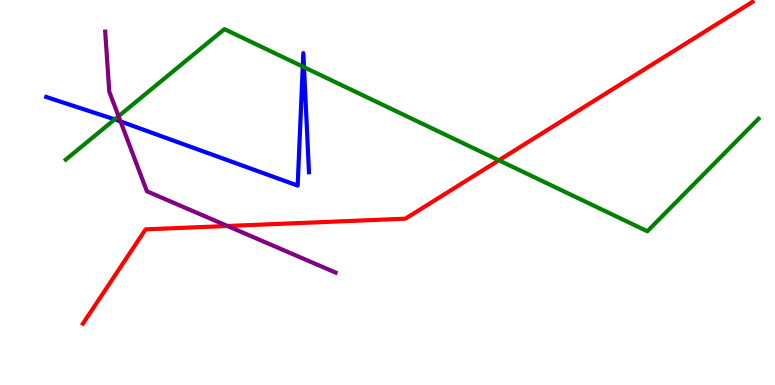[{'lines': ['blue', 'red'], 'intersections': []}, {'lines': ['green', 'red'], 'intersections': [{'x': 6.44, 'y': 5.84}]}, {'lines': ['purple', 'red'], 'intersections': [{'x': 2.94, 'y': 4.13}]}, {'lines': ['blue', 'green'], 'intersections': [{'x': 1.48, 'y': 6.9}, {'x': 3.91, 'y': 8.27}, {'x': 3.92, 'y': 8.26}]}, {'lines': ['blue', 'purple'], 'intersections': [{'x': 1.56, 'y': 6.85}]}, {'lines': ['green', 'purple'], 'intersections': [{'x': 1.53, 'y': 6.98}]}]